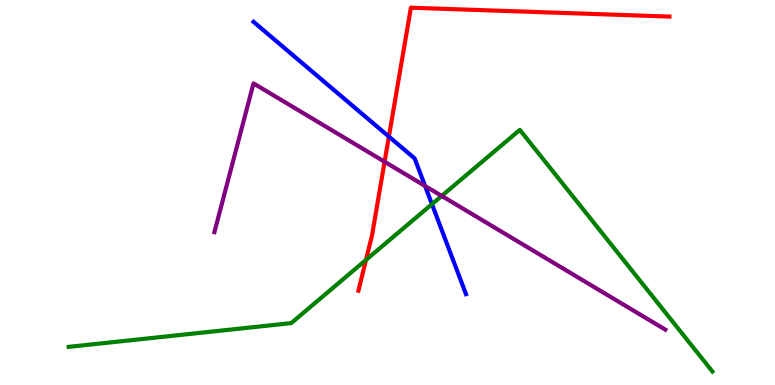[{'lines': ['blue', 'red'], 'intersections': [{'x': 5.02, 'y': 6.45}]}, {'lines': ['green', 'red'], 'intersections': [{'x': 4.72, 'y': 3.25}]}, {'lines': ['purple', 'red'], 'intersections': [{'x': 4.96, 'y': 5.8}]}, {'lines': ['blue', 'green'], 'intersections': [{'x': 5.57, 'y': 4.7}]}, {'lines': ['blue', 'purple'], 'intersections': [{'x': 5.48, 'y': 5.17}]}, {'lines': ['green', 'purple'], 'intersections': [{'x': 5.7, 'y': 4.91}]}]